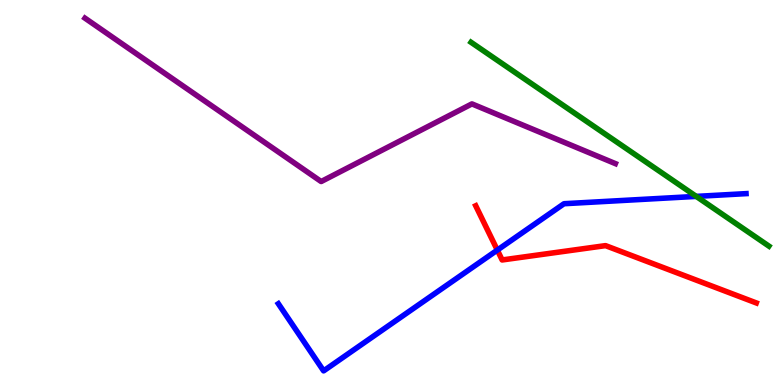[{'lines': ['blue', 'red'], 'intersections': [{'x': 6.42, 'y': 3.5}]}, {'lines': ['green', 'red'], 'intersections': []}, {'lines': ['purple', 'red'], 'intersections': []}, {'lines': ['blue', 'green'], 'intersections': [{'x': 8.98, 'y': 4.9}]}, {'lines': ['blue', 'purple'], 'intersections': []}, {'lines': ['green', 'purple'], 'intersections': []}]